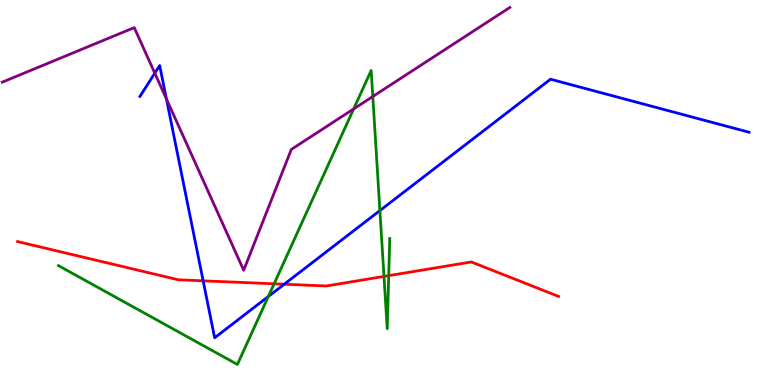[{'lines': ['blue', 'red'], 'intersections': [{'x': 2.62, 'y': 2.71}, {'x': 3.67, 'y': 2.62}]}, {'lines': ['green', 'red'], 'intersections': [{'x': 3.54, 'y': 2.63}, {'x': 4.95, 'y': 2.82}, {'x': 5.02, 'y': 2.84}]}, {'lines': ['purple', 'red'], 'intersections': []}, {'lines': ['blue', 'green'], 'intersections': [{'x': 3.46, 'y': 2.3}, {'x': 4.9, 'y': 4.53}]}, {'lines': ['blue', 'purple'], 'intersections': [{'x': 2.0, 'y': 8.1}, {'x': 2.15, 'y': 7.43}]}, {'lines': ['green', 'purple'], 'intersections': [{'x': 4.56, 'y': 7.17}, {'x': 4.81, 'y': 7.49}]}]